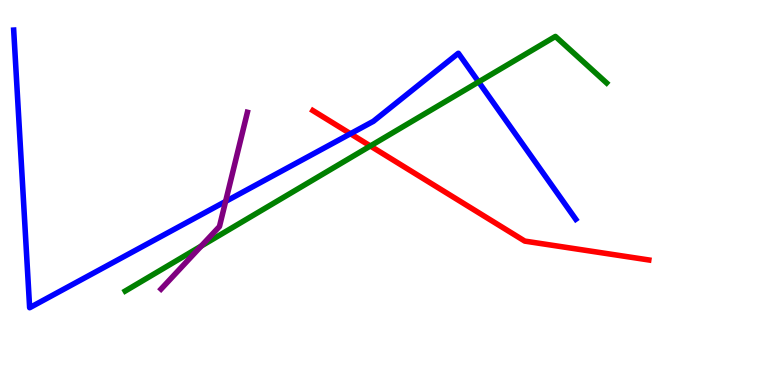[{'lines': ['blue', 'red'], 'intersections': [{'x': 4.52, 'y': 6.53}]}, {'lines': ['green', 'red'], 'intersections': [{'x': 4.78, 'y': 6.21}]}, {'lines': ['purple', 'red'], 'intersections': []}, {'lines': ['blue', 'green'], 'intersections': [{'x': 6.18, 'y': 7.87}]}, {'lines': ['blue', 'purple'], 'intersections': [{'x': 2.91, 'y': 4.77}]}, {'lines': ['green', 'purple'], 'intersections': [{'x': 2.6, 'y': 3.61}]}]